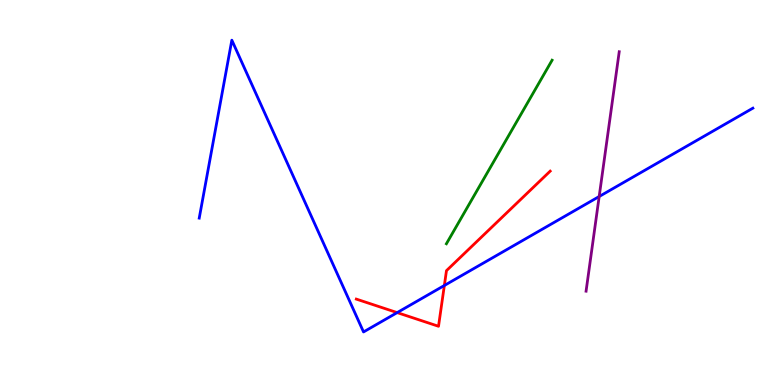[{'lines': ['blue', 'red'], 'intersections': [{'x': 5.12, 'y': 1.88}, {'x': 5.73, 'y': 2.58}]}, {'lines': ['green', 'red'], 'intersections': []}, {'lines': ['purple', 'red'], 'intersections': []}, {'lines': ['blue', 'green'], 'intersections': []}, {'lines': ['blue', 'purple'], 'intersections': [{'x': 7.73, 'y': 4.9}]}, {'lines': ['green', 'purple'], 'intersections': []}]